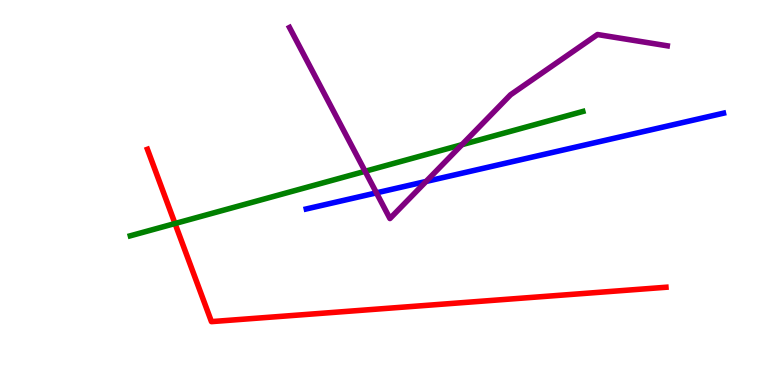[{'lines': ['blue', 'red'], 'intersections': []}, {'lines': ['green', 'red'], 'intersections': [{'x': 2.26, 'y': 4.19}]}, {'lines': ['purple', 'red'], 'intersections': []}, {'lines': ['blue', 'green'], 'intersections': []}, {'lines': ['blue', 'purple'], 'intersections': [{'x': 4.86, 'y': 4.99}, {'x': 5.5, 'y': 5.29}]}, {'lines': ['green', 'purple'], 'intersections': [{'x': 4.71, 'y': 5.55}, {'x': 5.96, 'y': 6.24}]}]